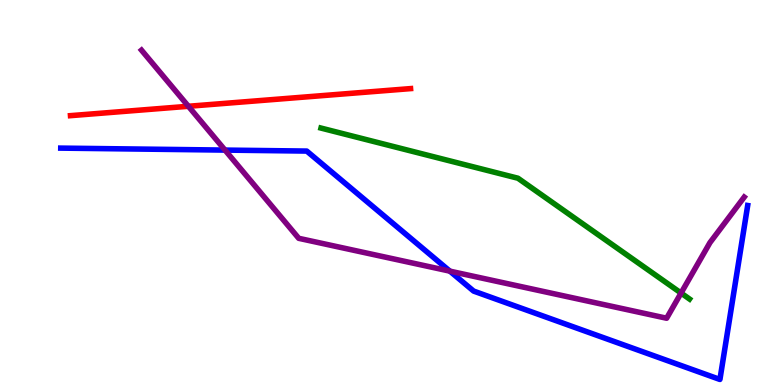[{'lines': ['blue', 'red'], 'intersections': []}, {'lines': ['green', 'red'], 'intersections': []}, {'lines': ['purple', 'red'], 'intersections': [{'x': 2.43, 'y': 7.24}]}, {'lines': ['blue', 'green'], 'intersections': []}, {'lines': ['blue', 'purple'], 'intersections': [{'x': 2.9, 'y': 6.1}, {'x': 5.8, 'y': 2.96}]}, {'lines': ['green', 'purple'], 'intersections': [{'x': 8.79, 'y': 2.39}]}]